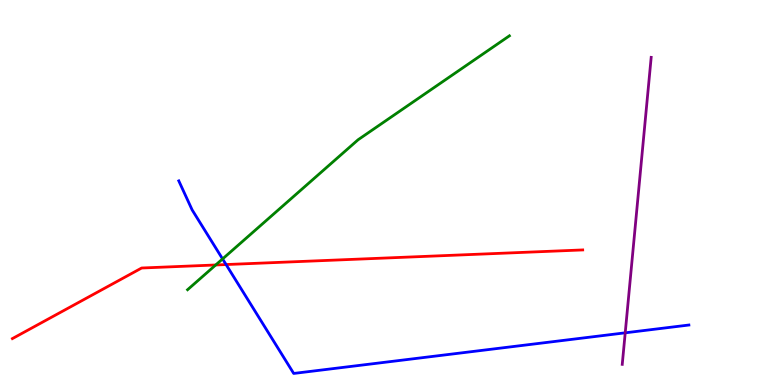[{'lines': ['blue', 'red'], 'intersections': [{'x': 2.92, 'y': 3.13}]}, {'lines': ['green', 'red'], 'intersections': [{'x': 2.78, 'y': 3.12}]}, {'lines': ['purple', 'red'], 'intersections': []}, {'lines': ['blue', 'green'], 'intersections': [{'x': 2.87, 'y': 3.27}]}, {'lines': ['blue', 'purple'], 'intersections': [{'x': 8.07, 'y': 1.36}]}, {'lines': ['green', 'purple'], 'intersections': []}]